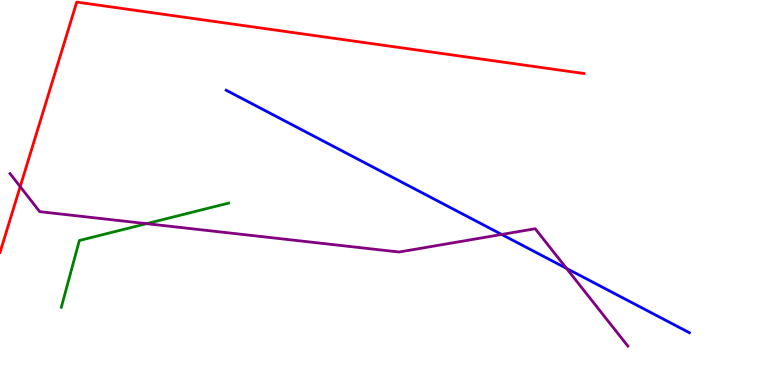[{'lines': ['blue', 'red'], 'intersections': []}, {'lines': ['green', 'red'], 'intersections': []}, {'lines': ['purple', 'red'], 'intersections': [{'x': 0.261, 'y': 5.15}]}, {'lines': ['blue', 'green'], 'intersections': []}, {'lines': ['blue', 'purple'], 'intersections': [{'x': 6.47, 'y': 3.91}, {'x': 7.31, 'y': 3.03}]}, {'lines': ['green', 'purple'], 'intersections': [{'x': 1.89, 'y': 4.19}]}]